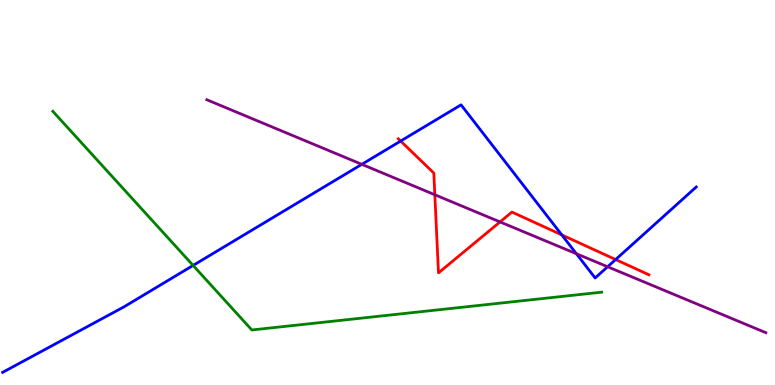[{'lines': ['blue', 'red'], 'intersections': [{'x': 5.17, 'y': 6.34}, {'x': 7.25, 'y': 3.9}, {'x': 7.94, 'y': 3.26}]}, {'lines': ['green', 'red'], 'intersections': []}, {'lines': ['purple', 'red'], 'intersections': [{'x': 5.61, 'y': 4.94}, {'x': 6.45, 'y': 4.24}]}, {'lines': ['blue', 'green'], 'intersections': [{'x': 2.49, 'y': 3.11}]}, {'lines': ['blue', 'purple'], 'intersections': [{'x': 4.67, 'y': 5.73}, {'x': 7.44, 'y': 3.41}, {'x': 7.84, 'y': 3.07}]}, {'lines': ['green', 'purple'], 'intersections': []}]